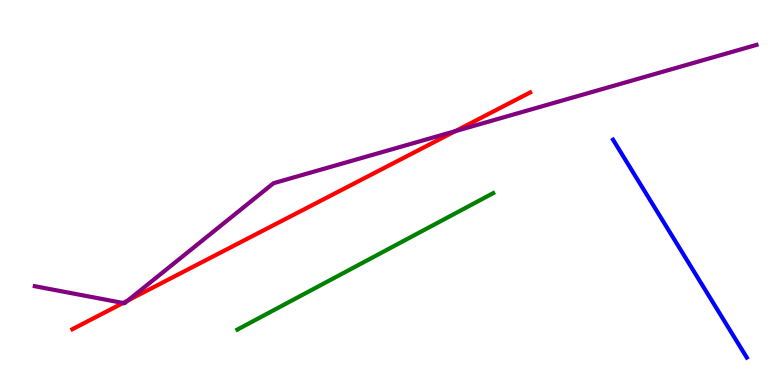[{'lines': ['blue', 'red'], 'intersections': []}, {'lines': ['green', 'red'], 'intersections': []}, {'lines': ['purple', 'red'], 'intersections': [{'x': 1.59, 'y': 2.13}, {'x': 1.65, 'y': 2.19}, {'x': 5.88, 'y': 6.59}]}, {'lines': ['blue', 'green'], 'intersections': []}, {'lines': ['blue', 'purple'], 'intersections': []}, {'lines': ['green', 'purple'], 'intersections': []}]